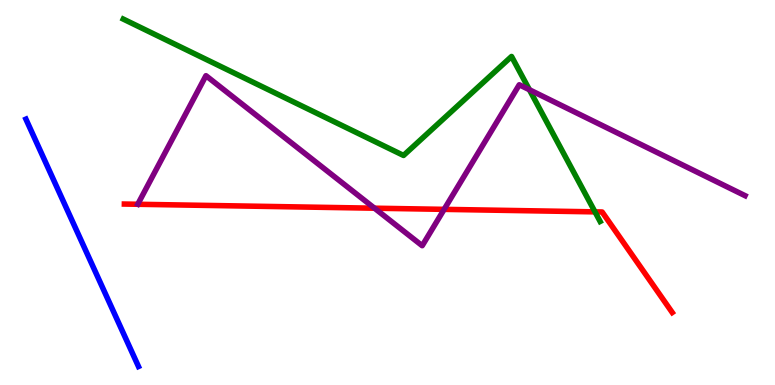[{'lines': ['blue', 'red'], 'intersections': []}, {'lines': ['green', 'red'], 'intersections': [{'x': 7.68, 'y': 4.5}]}, {'lines': ['purple', 'red'], 'intersections': [{'x': 4.83, 'y': 4.59}, {'x': 5.73, 'y': 4.56}]}, {'lines': ['blue', 'green'], 'intersections': []}, {'lines': ['blue', 'purple'], 'intersections': []}, {'lines': ['green', 'purple'], 'intersections': [{'x': 6.83, 'y': 7.67}]}]